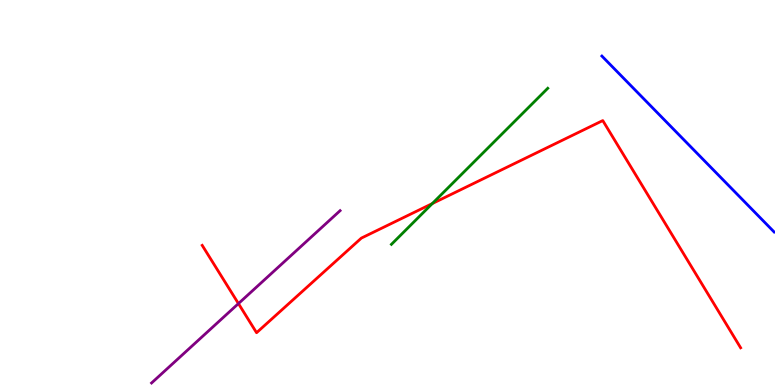[{'lines': ['blue', 'red'], 'intersections': []}, {'lines': ['green', 'red'], 'intersections': [{'x': 5.58, 'y': 4.71}]}, {'lines': ['purple', 'red'], 'intersections': [{'x': 3.08, 'y': 2.11}]}, {'lines': ['blue', 'green'], 'intersections': []}, {'lines': ['blue', 'purple'], 'intersections': []}, {'lines': ['green', 'purple'], 'intersections': []}]